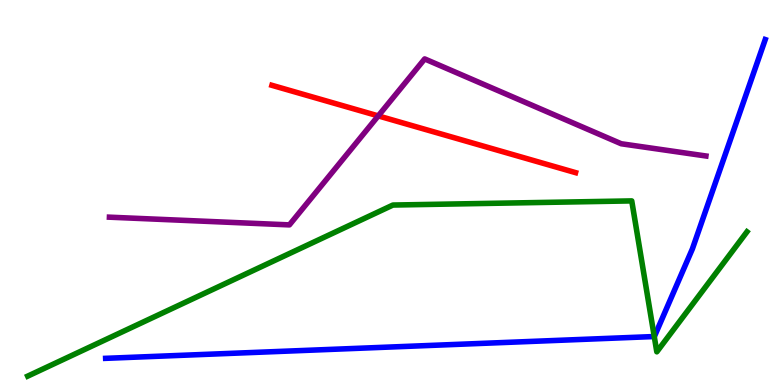[{'lines': ['blue', 'red'], 'intersections': []}, {'lines': ['green', 'red'], 'intersections': []}, {'lines': ['purple', 'red'], 'intersections': [{'x': 4.88, 'y': 6.99}]}, {'lines': ['blue', 'green'], 'intersections': [{'x': 8.44, 'y': 1.26}]}, {'lines': ['blue', 'purple'], 'intersections': []}, {'lines': ['green', 'purple'], 'intersections': []}]